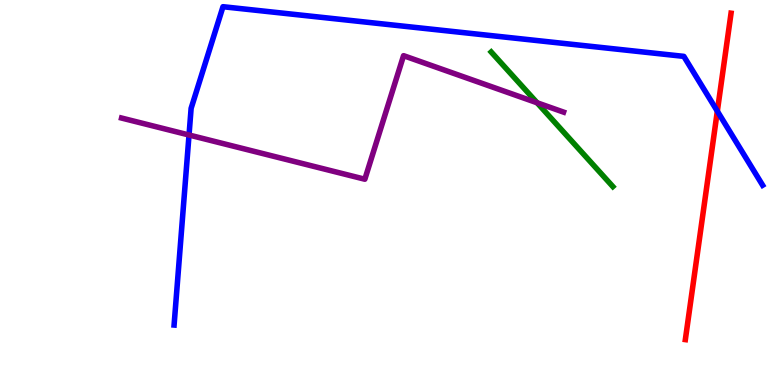[{'lines': ['blue', 'red'], 'intersections': [{'x': 9.26, 'y': 7.11}]}, {'lines': ['green', 'red'], 'intersections': []}, {'lines': ['purple', 'red'], 'intersections': []}, {'lines': ['blue', 'green'], 'intersections': []}, {'lines': ['blue', 'purple'], 'intersections': [{'x': 2.44, 'y': 6.49}]}, {'lines': ['green', 'purple'], 'intersections': [{'x': 6.93, 'y': 7.33}]}]